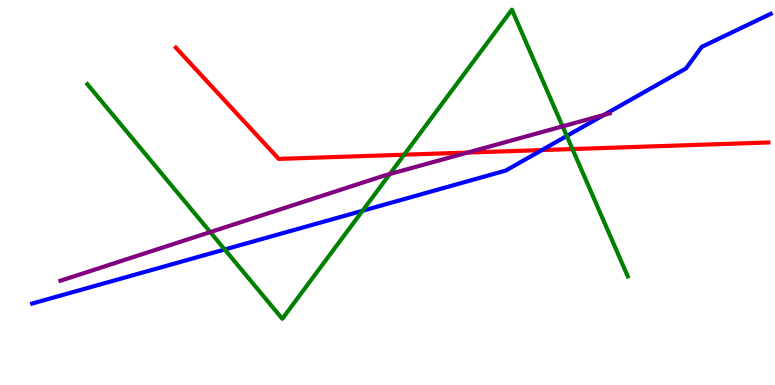[{'lines': ['blue', 'red'], 'intersections': [{'x': 6.99, 'y': 6.1}]}, {'lines': ['green', 'red'], 'intersections': [{'x': 5.22, 'y': 5.98}, {'x': 7.39, 'y': 6.13}]}, {'lines': ['purple', 'red'], 'intersections': [{'x': 6.03, 'y': 6.04}]}, {'lines': ['blue', 'green'], 'intersections': [{'x': 2.9, 'y': 3.52}, {'x': 4.68, 'y': 4.53}, {'x': 7.31, 'y': 6.47}]}, {'lines': ['blue', 'purple'], 'intersections': [{'x': 7.79, 'y': 7.01}]}, {'lines': ['green', 'purple'], 'intersections': [{'x': 2.71, 'y': 3.97}, {'x': 5.03, 'y': 5.48}, {'x': 7.26, 'y': 6.72}]}]